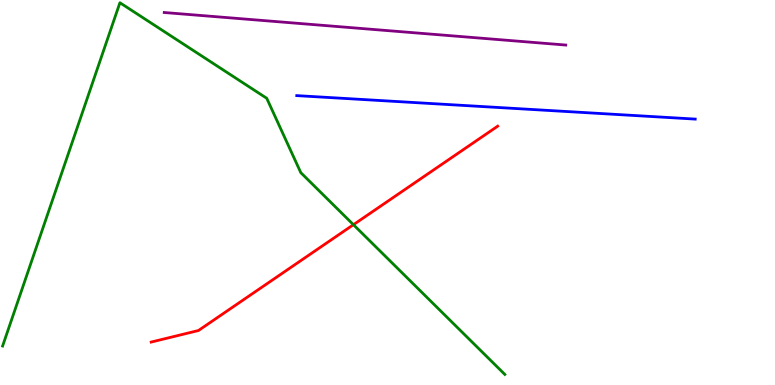[{'lines': ['blue', 'red'], 'intersections': []}, {'lines': ['green', 'red'], 'intersections': [{'x': 4.56, 'y': 4.16}]}, {'lines': ['purple', 'red'], 'intersections': []}, {'lines': ['blue', 'green'], 'intersections': []}, {'lines': ['blue', 'purple'], 'intersections': []}, {'lines': ['green', 'purple'], 'intersections': []}]